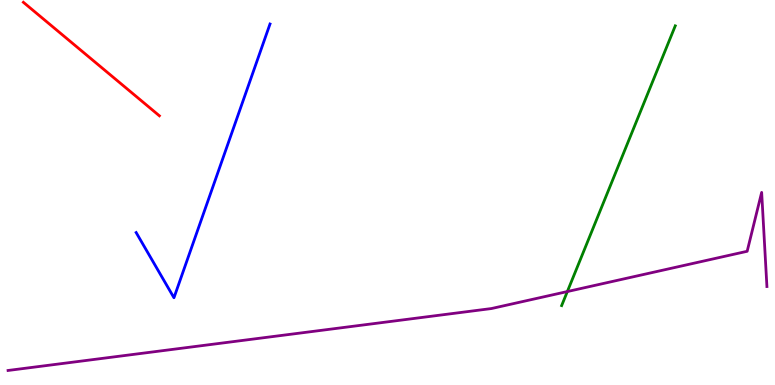[{'lines': ['blue', 'red'], 'intersections': []}, {'lines': ['green', 'red'], 'intersections': []}, {'lines': ['purple', 'red'], 'intersections': []}, {'lines': ['blue', 'green'], 'intersections': []}, {'lines': ['blue', 'purple'], 'intersections': []}, {'lines': ['green', 'purple'], 'intersections': [{'x': 7.32, 'y': 2.43}]}]